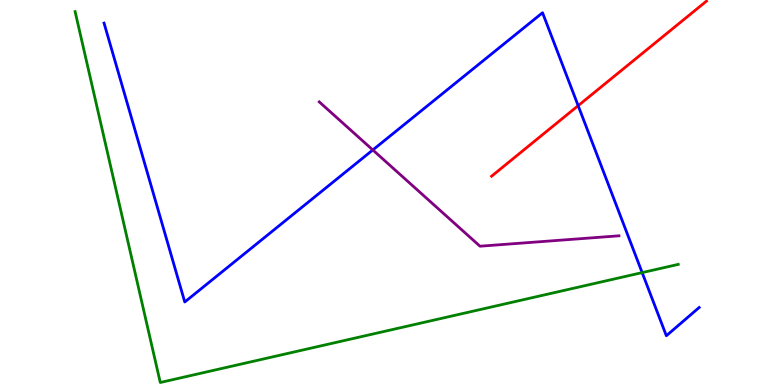[{'lines': ['blue', 'red'], 'intersections': [{'x': 7.46, 'y': 7.26}]}, {'lines': ['green', 'red'], 'intersections': []}, {'lines': ['purple', 'red'], 'intersections': []}, {'lines': ['blue', 'green'], 'intersections': [{'x': 8.29, 'y': 2.92}]}, {'lines': ['blue', 'purple'], 'intersections': [{'x': 4.81, 'y': 6.1}]}, {'lines': ['green', 'purple'], 'intersections': []}]